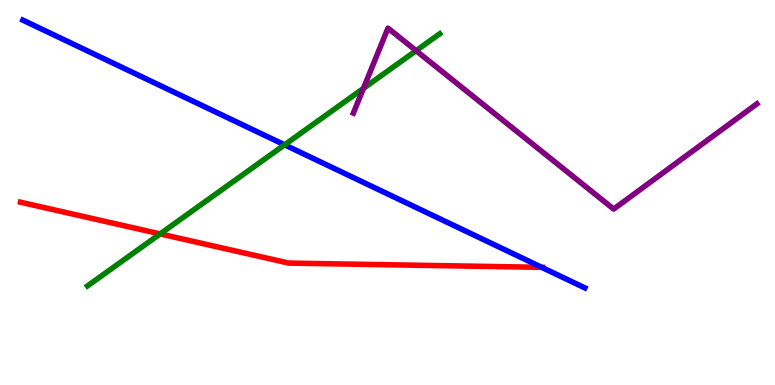[{'lines': ['blue', 'red'], 'intersections': [{'x': 6.99, 'y': 3.06}]}, {'lines': ['green', 'red'], 'intersections': [{'x': 2.07, 'y': 3.92}]}, {'lines': ['purple', 'red'], 'intersections': []}, {'lines': ['blue', 'green'], 'intersections': [{'x': 3.67, 'y': 6.24}]}, {'lines': ['blue', 'purple'], 'intersections': []}, {'lines': ['green', 'purple'], 'intersections': [{'x': 4.69, 'y': 7.7}, {'x': 5.37, 'y': 8.68}]}]